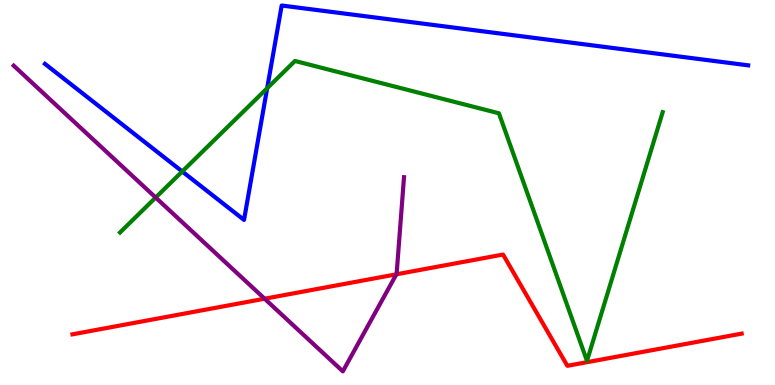[{'lines': ['blue', 'red'], 'intersections': []}, {'lines': ['green', 'red'], 'intersections': []}, {'lines': ['purple', 'red'], 'intersections': [{'x': 3.41, 'y': 2.24}, {'x': 5.11, 'y': 2.87}]}, {'lines': ['blue', 'green'], 'intersections': [{'x': 2.35, 'y': 5.55}, {'x': 3.45, 'y': 7.71}]}, {'lines': ['blue', 'purple'], 'intersections': []}, {'lines': ['green', 'purple'], 'intersections': [{'x': 2.01, 'y': 4.87}]}]